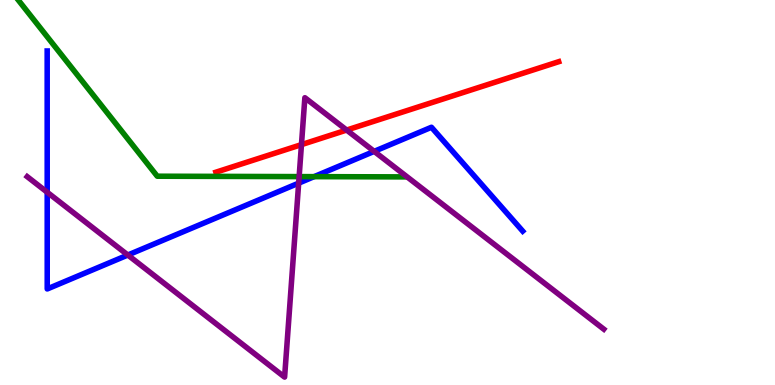[{'lines': ['blue', 'red'], 'intersections': []}, {'lines': ['green', 'red'], 'intersections': []}, {'lines': ['purple', 'red'], 'intersections': [{'x': 3.89, 'y': 6.24}, {'x': 4.47, 'y': 6.62}]}, {'lines': ['blue', 'green'], 'intersections': [{'x': 4.05, 'y': 5.41}]}, {'lines': ['blue', 'purple'], 'intersections': [{'x': 0.609, 'y': 5.01}, {'x': 1.65, 'y': 3.38}, {'x': 3.85, 'y': 5.24}, {'x': 4.83, 'y': 6.07}]}, {'lines': ['green', 'purple'], 'intersections': [{'x': 3.86, 'y': 5.41}]}]